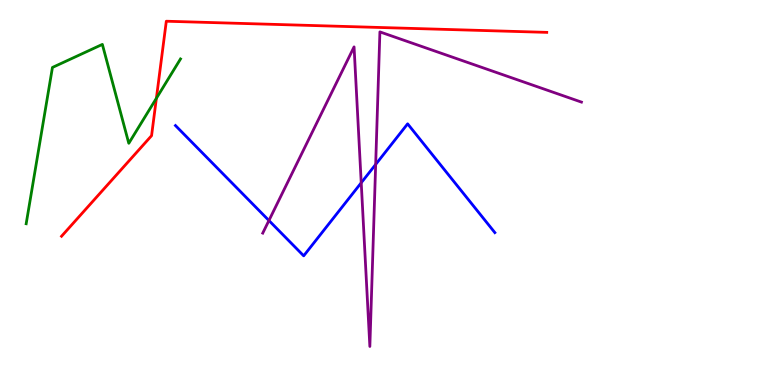[{'lines': ['blue', 'red'], 'intersections': []}, {'lines': ['green', 'red'], 'intersections': [{'x': 2.02, 'y': 7.45}]}, {'lines': ['purple', 'red'], 'intersections': []}, {'lines': ['blue', 'green'], 'intersections': []}, {'lines': ['blue', 'purple'], 'intersections': [{'x': 3.47, 'y': 4.27}, {'x': 4.66, 'y': 5.25}, {'x': 4.85, 'y': 5.73}]}, {'lines': ['green', 'purple'], 'intersections': []}]